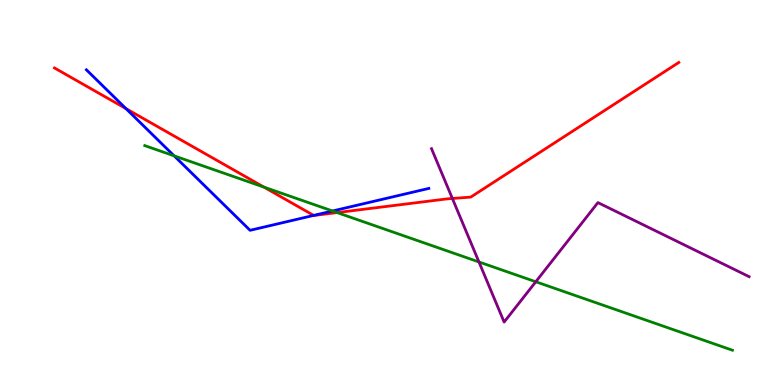[{'lines': ['blue', 'red'], 'intersections': [{'x': 1.63, 'y': 7.18}, {'x': 4.05, 'y': 4.41}]}, {'lines': ['green', 'red'], 'intersections': [{'x': 3.41, 'y': 5.14}, {'x': 4.35, 'y': 4.48}]}, {'lines': ['purple', 'red'], 'intersections': [{'x': 5.84, 'y': 4.84}]}, {'lines': ['blue', 'green'], 'intersections': [{'x': 2.25, 'y': 5.95}, {'x': 4.29, 'y': 4.52}]}, {'lines': ['blue', 'purple'], 'intersections': []}, {'lines': ['green', 'purple'], 'intersections': [{'x': 6.18, 'y': 3.2}, {'x': 6.91, 'y': 2.68}]}]